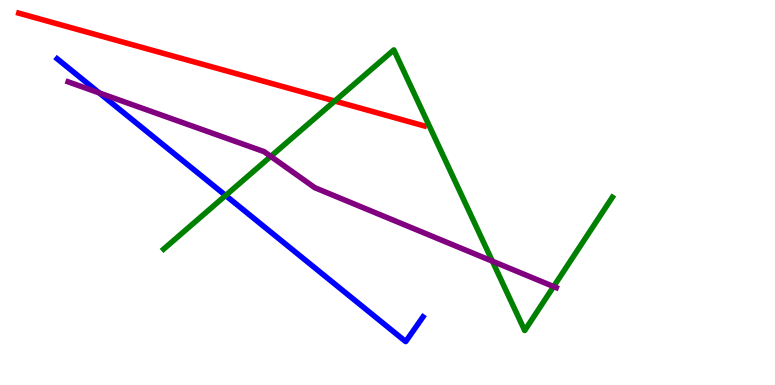[{'lines': ['blue', 'red'], 'intersections': []}, {'lines': ['green', 'red'], 'intersections': [{'x': 4.32, 'y': 7.38}]}, {'lines': ['purple', 'red'], 'intersections': []}, {'lines': ['blue', 'green'], 'intersections': [{'x': 2.91, 'y': 4.92}]}, {'lines': ['blue', 'purple'], 'intersections': [{'x': 1.28, 'y': 7.59}]}, {'lines': ['green', 'purple'], 'intersections': [{'x': 3.49, 'y': 5.94}, {'x': 6.35, 'y': 3.22}, {'x': 7.14, 'y': 2.56}]}]